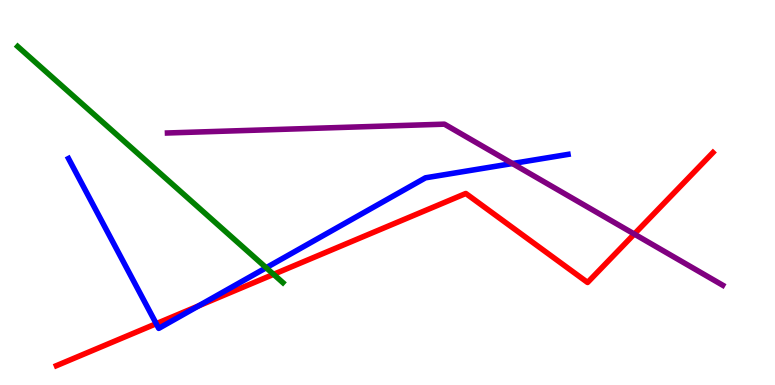[{'lines': ['blue', 'red'], 'intersections': [{'x': 2.02, 'y': 1.59}, {'x': 2.56, 'y': 2.06}]}, {'lines': ['green', 'red'], 'intersections': [{'x': 3.53, 'y': 2.87}]}, {'lines': ['purple', 'red'], 'intersections': [{'x': 8.18, 'y': 3.92}]}, {'lines': ['blue', 'green'], 'intersections': [{'x': 3.43, 'y': 3.05}]}, {'lines': ['blue', 'purple'], 'intersections': [{'x': 6.61, 'y': 5.75}]}, {'lines': ['green', 'purple'], 'intersections': []}]